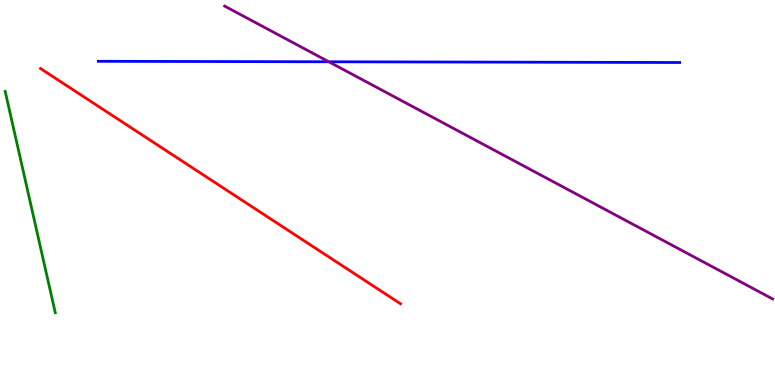[{'lines': ['blue', 'red'], 'intersections': []}, {'lines': ['green', 'red'], 'intersections': []}, {'lines': ['purple', 'red'], 'intersections': []}, {'lines': ['blue', 'green'], 'intersections': []}, {'lines': ['blue', 'purple'], 'intersections': [{'x': 4.24, 'y': 8.4}]}, {'lines': ['green', 'purple'], 'intersections': []}]